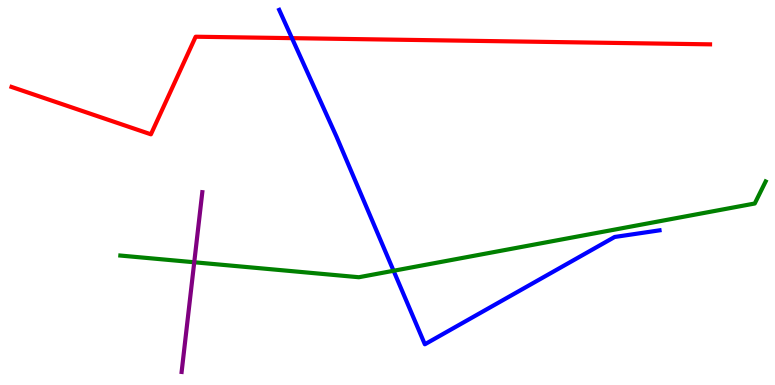[{'lines': ['blue', 'red'], 'intersections': [{'x': 3.77, 'y': 9.01}]}, {'lines': ['green', 'red'], 'intersections': []}, {'lines': ['purple', 'red'], 'intersections': []}, {'lines': ['blue', 'green'], 'intersections': [{'x': 5.08, 'y': 2.97}]}, {'lines': ['blue', 'purple'], 'intersections': []}, {'lines': ['green', 'purple'], 'intersections': [{'x': 2.51, 'y': 3.19}]}]